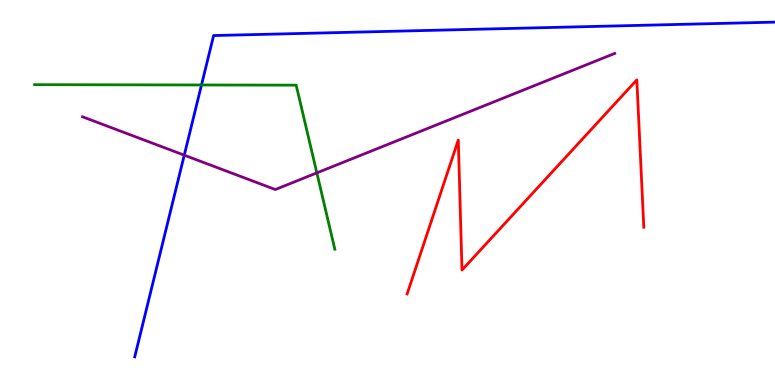[{'lines': ['blue', 'red'], 'intersections': []}, {'lines': ['green', 'red'], 'intersections': []}, {'lines': ['purple', 'red'], 'intersections': []}, {'lines': ['blue', 'green'], 'intersections': [{'x': 2.6, 'y': 7.79}]}, {'lines': ['blue', 'purple'], 'intersections': [{'x': 2.38, 'y': 5.97}]}, {'lines': ['green', 'purple'], 'intersections': [{'x': 4.09, 'y': 5.51}]}]